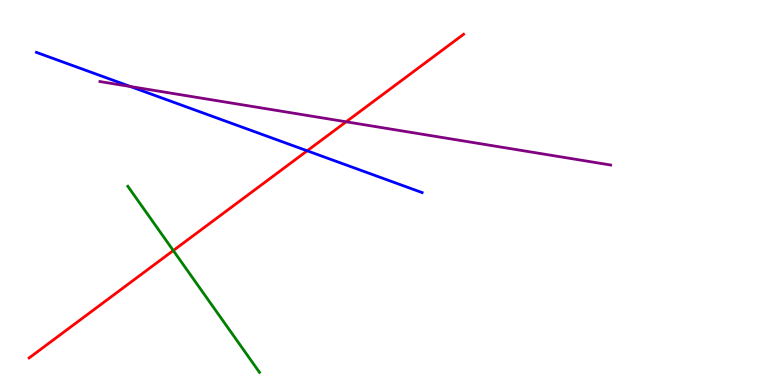[{'lines': ['blue', 'red'], 'intersections': [{'x': 3.96, 'y': 6.08}]}, {'lines': ['green', 'red'], 'intersections': [{'x': 2.24, 'y': 3.49}]}, {'lines': ['purple', 'red'], 'intersections': [{'x': 4.47, 'y': 6.84}]}, {'lines': ['blue', 'green'], 'intersections': []}, {'lines': ['blue', 'purple'], 'intersections': [{'x': 1.68, 'y': 7.75}]}, {'lines': ['green', 'purple'], 'intersections': []}]